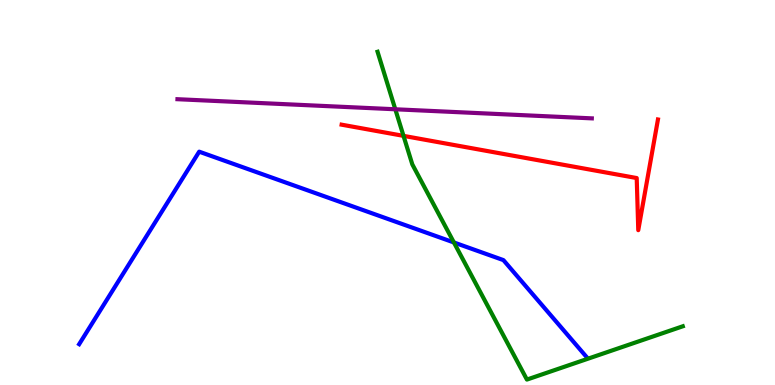[{'lines': ['blue', 'red'], 'intersections': []}, {'lines': ['green', 'red'], 'intersections': [{'x': 5.21, 'y': 6.47}]}, {'lines': ['purple', 'red'], 'intersections': []}, {'lines': ['blue', 'green'], 'intersections': [{'x': 5.86, 'y': 3.7}]}, {'lines': ['blue', 'purple'], 'intersections': []}, {'lines': ['green', 'purple'], 'intersections': [{'x': 5.1, 'y': 7.16}]}]